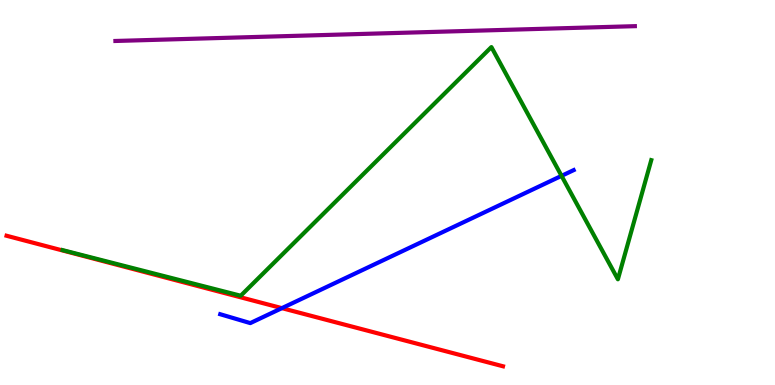[{'lines': ['blue', 'red'], 'intersections': [{'x': 3.64, 'y': 2.0}]}, {'lines': ['green', 'red'], 'intersections': []}, {'lines': ['purple', 'red'], 'intersections': []}, {'lines': ['blue', 'green'], 'intersections': [{'x': 7.25, 'y': 5.43}]}, {'lines': ['blue', 'purple'], 'intersections': []}, {'lines': ['green', 'purple'], 'intersections': []}]